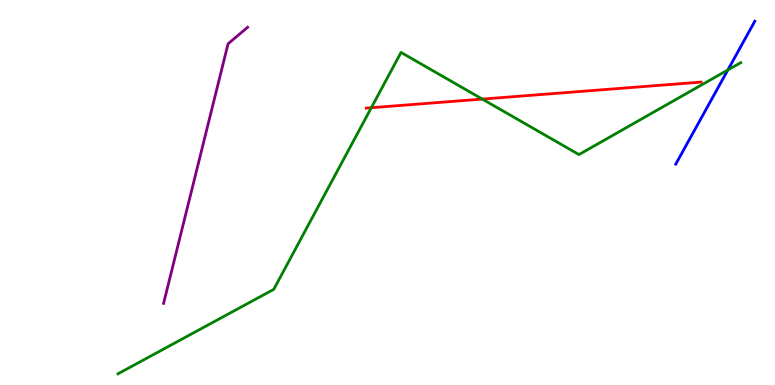[{'lines': ['blue', 'red'], 'intersections': []}, {'lines': ['green', 'red'], 'intersections': [{'x': 4.79, 'y': 7.2}, {'x': 6.22, 'y': 7.43}]}, {'lines': ['purple', 'red'], 'intersections': []}, {'lines': ['blue', 'green'], 'intersections': [{'x': 9.39, 'y': 8.18}]}, {'lines': ['blue', 'purple'], 'intersections': []}, {'lines': ['green', 'purple'], 'intersections': []}]